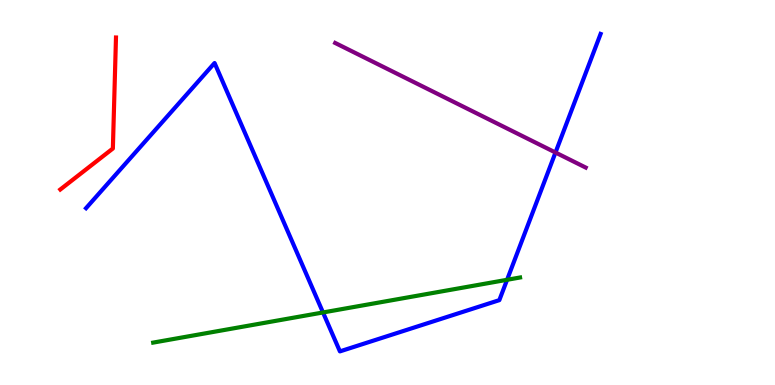[{'lines': ['blue', 'red'], 'intersections': []}, {'lines': ['green', 'red'], 'intersections': []}, {'lines': ['purple', 'red'], 'intersections': []}, {'lines': ['blue', 'green'], 'intersections': [{'x': 4.17, 'y': 1.88}, {'x': 6.54, 'y': 2.73}]}, {'lines': ['blue', 'purple'], 'intersections': [{'x': 7.17, 'y': 6.04}]}, {'lines': ['green', 'purple'], 'intersections': []}]